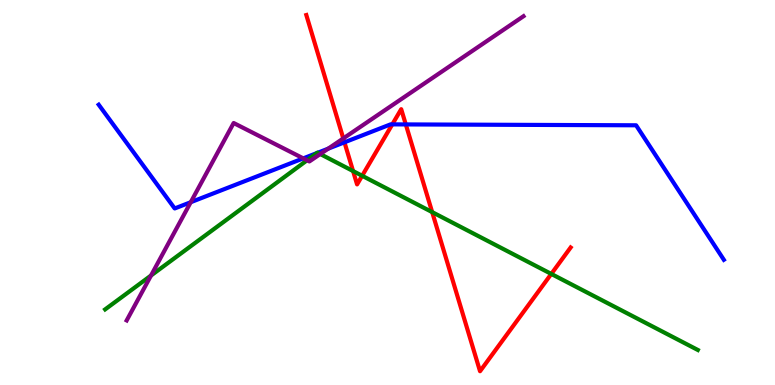[{'lines': ['blue', 'red'], 'intersections': [{'x': 4.44, 'y': 6.3}, {'x': 5.06, 'y': 6.77}, {'x': 5.24, 'y': 6.77}]}, {'lines': ['green', 'red'], 'intersections': [{'x': 4.56, 'y': 5.56}, {'x': 4.67, 'y': 5.43}, {'x': 5.58, 'y': 4.49}, {'x': 7.11, 'y': 2.89}]}, {'lines': ['purple', 'red'], 'intersections': [{'x': 4.43, 'y': 6.4}]}, {'lines': ['blue', 'green'], 'intersections': [{'x': 4.09, 'y': 6.02}, {'x': 4.1, 'y': 6.03}]}, {'lines': ['blue', 'purple'], 'intersections': [{'x': 2.46, 'y': 4.75}, {'x': 3.91, 'y': 5.89}, {'x': 4.23, 'y': 6.14}]}, {'lines': ['green', 'purple'], 'intersections': [{'x': 1.95, 'y': 2.84}, {'x': 3.96, 'y': 5.84}, {'x': 4.13, 'y': 6.0}]}]